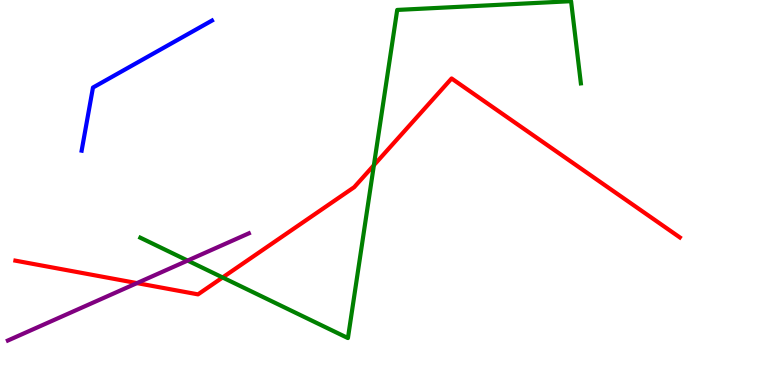[{'lines': ['blue', 'red'], 'intersections': []}, {'lines': ['green', 'red'], 'intersections': [{'x': 2.87, 'y': 2.79}, {'x': 4.82, 'y': 5.71}]}, {'lines': ['purple', 'red'], 'intersections': [{'x': 1.77, 'y': 2.65}]}, {'lines': ['blue', 'green'], 'intersections': []}, {'lines': ['blue', 'purple'], 'intersections': []}, {'lines': ['green', 'purple'], 'intersections': [{'x': 2.42, 'y': 3.23}]}]